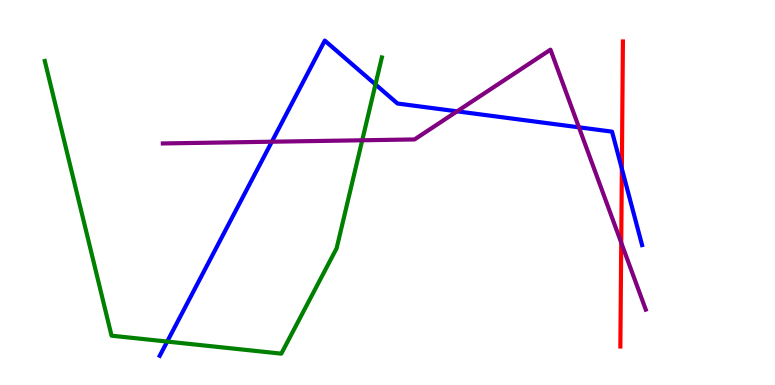[{'lines': ['blue', 'red'], 'intersections': [{'x': 8.02, 'y': 5.62}]}, {'lines': ['green', 'red'], 'intersections': []}, {'lines': ['purple', 'red'], 'intersections': [{'x': 8.02, 'y': 3.7}]}, {'lines': ['blue', 'green'], 'intersections': [{'x': 2.16, 'y': 1.13}, {'x': 4.84, 'y': 7.81}]}, {'lines': ['blue', 'purple'], 'intersections': [{'x': 3.51, 'y': 6.32}, {'x': 5.9, 'y': 7.11}, {'x': 7.47, 'y': 6.69}]}, {'lines': ['green', 'purple'], 'intersections': [{'x': 4.67, 'y': 6.36}]}]